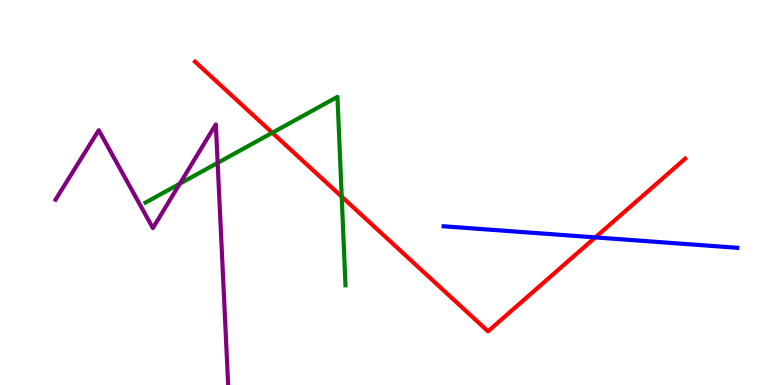[{'lines': ['blue', 'red'], 'intersections': [{'x': 7.68, 'y': 3.83}]}, {'lines': ['green', 'red'], 'intersections': [{'x': 3.51, 'y': 6.55}, {'x': 4.41, 'y': 4.89}]}, {'lines': ['purple', 'red'], 'intersections': []}, {'lines': ['blue', 'green'], 'intersections': []}, {'lines': ['blue', 'purple'], 'intersections': []}, {'lines': ['green', 'purple'], 'intersections': [{'x': 2.32, 'y': 5.23}, {'x': 2.81, 'y': 5.77}]}]